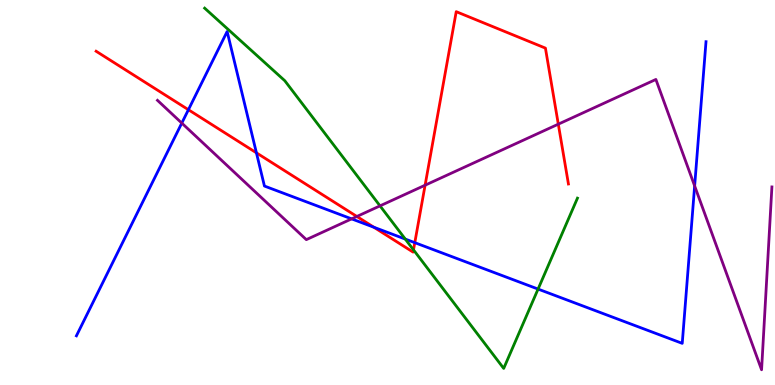[{'lines': ['blue', 'red'], 'intersections': [{'x': 2.43, 'y': 7.15}, {'x': 3.31, 'y': 6.03}, {'x': 4.82, 'y': 4.1}, {'x': 5.35, 'y': 3.7}]}, {'lines': ['green', 'red'], 'intersections': [{'x': 5.34, 'y': 3.51}]}, {'lines': ['purple', 'red'], 'intersections': [{'x': 4.6, 'y': 4.38}, {'x': 5.49, 'y': 5.19}, {'x': 7.2, 'y': 6.77}]}, {'lines': ['blue', 'green'], 'intersections': [{'x': 5.23, 'y': 3.79}, {'x': 6.94, 'y': 2.49}]}, {'lines': ['blue', 'purple'], 'intersections': [{'x': 2.35, 'y': 6.8}, {'x': 4.54, 'y': 4.31}, {'x': 8.96, 'y': 5.17}]}, {'lines': ['green', 'purple'], 'intersections': [{'x': 4.9, 'y': 4.65}]}]